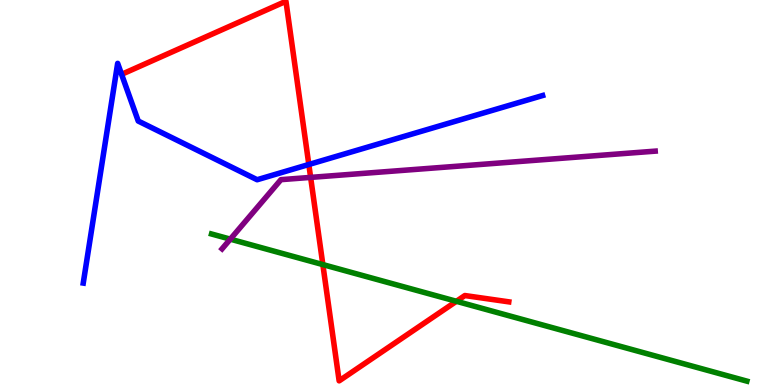[{'lines': ['blue', 'red'], 'intersections': [{'x': 3.98, 'y': 5.73}]}, {'lines': ['green', 'red'], 'intersections': [{'x': 4.17, 'y': 3.13}, {'x': 5.89, 'y': 2.17}]}, {'lines': ['purple', 'red'], 'intersections': [{'x': 4.01, 'y': 5.39}]}, {'lines': ['blue', 'green'], 'intersections': []}, {'lines': ['blue', 'purple'], 'intersections': []}, {'lines': ['green', 'purple'], 'intersections': [{'x': 2.97, 'y': 3.79}]}]